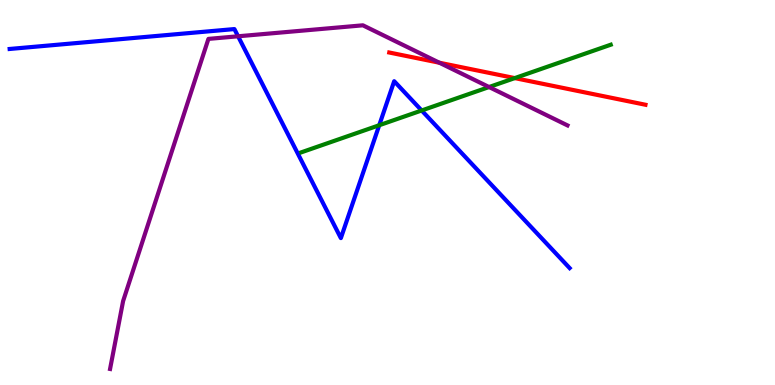[{'lines': ['blue', 'red'], 'intersections': []}, {'lines': ['green', 'red'], 'intersections': [{'x': 6.64, 'y': 7.97}]}, {'lines': ['purple', 'red'], 'intersections': [{'x': 5.67, 'y': 8.37}]}, {'lines': ['blue', 'green'], 'intersections': [{'x': 4.89, 'y': 6.75}, {'x': 5.44, 'y': 7.13}]}, {'lines': ['blue', 'purple'], 'intersections': [{'x': 3.07, 'y': 9.06}]}, {'lines': ['green', 'purple'], 'intersections': [{'x': 6.31, 'y': 7.74}]}]